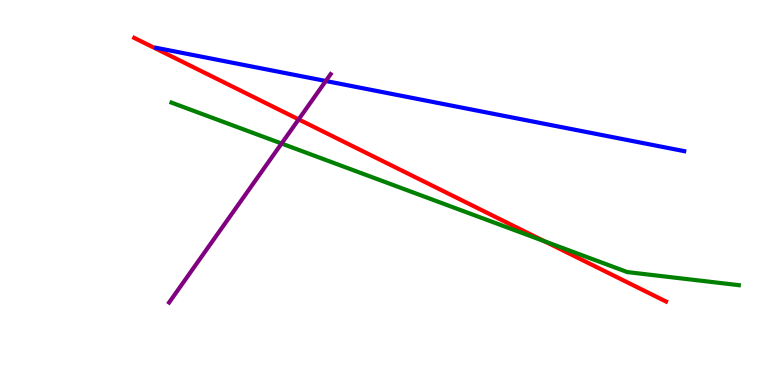[{'lines': ['blue', 'red'], 'intersections': []}, {'lines': ['green', 'red'], 'intersections': [{'x': 7.03, 'y': 3.73}]}, {'lines': ['purple', 'red'], 'intersections': [{'x': 3.85, 'y': 6.9}]}, {'lines': ['blue', 'green'], 'intersections': []}, {'lines': ['blue', 'purple'], 'intersections': [{'x': 4.2, 'y': 7.9}]}, {'lines': ['green', 'purple'], 'intersections': [{'x': 3.63, 'y': 6.27}]}]